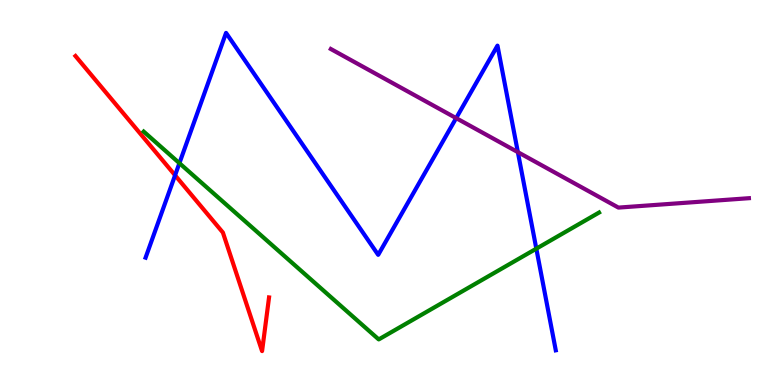[{'lines': ['blue', 'red'], 'intersections': [{'x': 2.26, 'y': 5.45}]}, {'lines': ['green', 'red'], 'intersections': []}, {'lines': ['purple', 'red'], 'intersections': []}, {'lines': ['blue', 'green'], 'intersections': [{'x': 2.31, 'y': 5.76}, {'x': 6.92, 'y': 3.54}]}, {'lines': ['blue', 'purple'], 'intersections': [{'x': 5.89, 'y': 6.93}, {'x': 6.68, 'y': 6.05}]}, {'lines': ['green', 'purple'], 'intersections': []}]